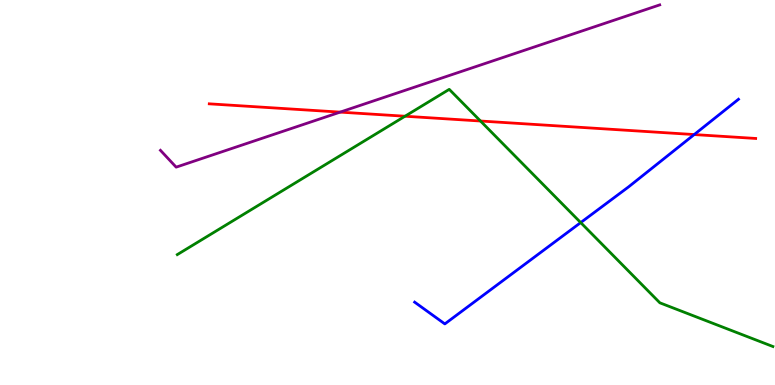[{'lines': ['blue', 'red'], 'intersections': [{'x': 8.96, 'y': 6.5}]}, {'lines': ['green', 'red'], 'intersections': [{'x': 5.23, 'y': 6.98}, {'x': 6.2, 'y': 6.86}]}, {'lines': ['purple', 'red'], 'intersections': [{'x': 4.39, 'y': 7.09}]}, {'lines': ['blue', 'green'], 'intersections': [{'x': 7.49, 'y': 4.22}]}, {'lines': ['blue', 'purple'], 'intersections': []}, {'lines': ['green', 'purple'], 'intersections': []}]